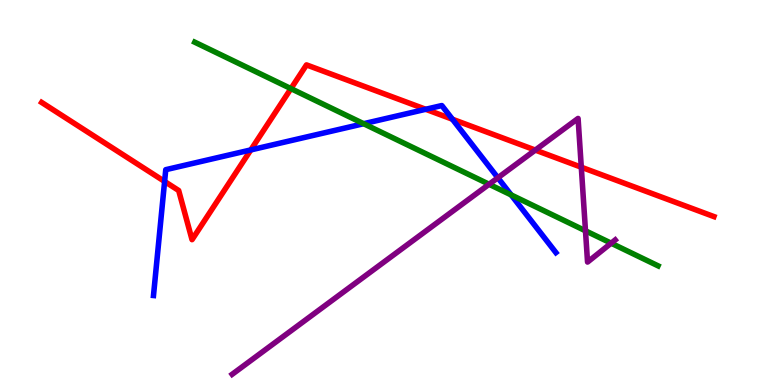[{'lines': ['blue', 'red'], 'intersections': [{'x': 2.12, 'y': 5.29}, {'x': 3.24, 'y': 6.11}, {'x': 5.49, 'y': 7.16}, {'x': 5.84, 'y': 6.9}]}, {'lines': ['green', 'red'], 'intersections': [{'x': 3.75, 'y': 7.7}]}, {'lines': ['purple', 'red'], 'intersections': [{'x': 6.91, 'y': 6.1}, {'x': 7.5, 'y': 5.66}]}, {'lines': ['blue', 'green'], 'intersections': [{'x': 4.69, 'y': 6.79}, {'x': 6.6, 'y': 4.94}]}, {'lines': ['blue', 'purple'], 'intersections': [{'x': 6.42, 'y': 5.38}]}, {'lines': ['green', 'purple'], 'intersections': [{'x': 6.31, 'y': 5.21}, {'x': 7.55, 'y': 4.01}, {'x': 7.89, 'y': 3.68}]}]